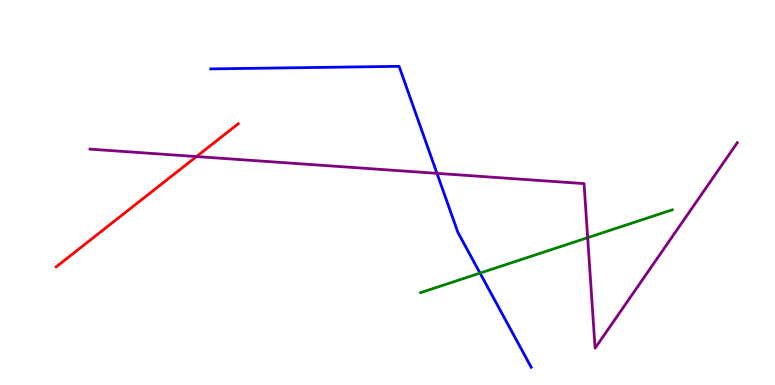[{'lines': ['blue', 'red'], 'intersections': []}, {'lines': ['green', 'red'], 'intersections': []}, {'lines': ['purple', 'red'], 'intersections': [{'x': 2.54, 'y': 5.93}]}, {'lines': ['blue', 'green'], 'intersections': [{'x': 6.19, 'y': 2.91}]}, {'lines': ['blue', 'purple'], 'intersections': [{'x': 5.64, 'y': 5.5}]}, {'lines': ['green', 'purple'], 'intersections': [{'x': 7.58, 'y': 3.83}]}]